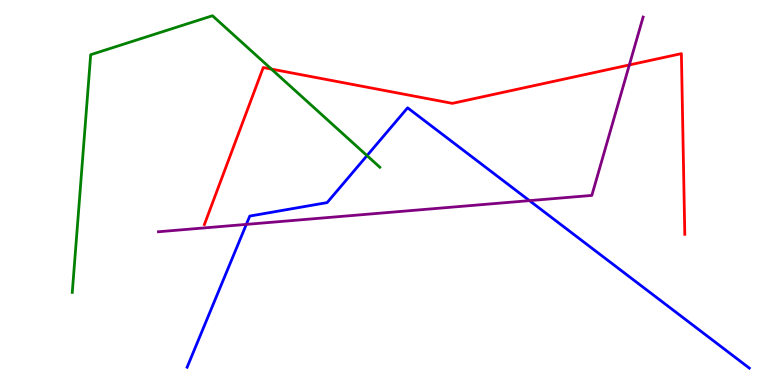[{'lines': ['blue', 'red'], 'intersections': []}, {'lines': ['green', 'red'], 'intersections': [{'x': 3.5, 'y': 8.21}]}, {'lines': ['purple', 'red'], 'intersections': [{'x': 8.12, 'y': 8.31}]}, {'lines': ['blue', 'green'], 'intersections': [{'x': 4.74, 'y': 5.96}]}, {'lines': ['blue', 'purple'], 'intersections': [{'x': 3.18, 'y': 4.17}, {'x': 6.83, 'y': 4.79}]}, {'lines': ['green', 'purple'], 'intersections': []}]